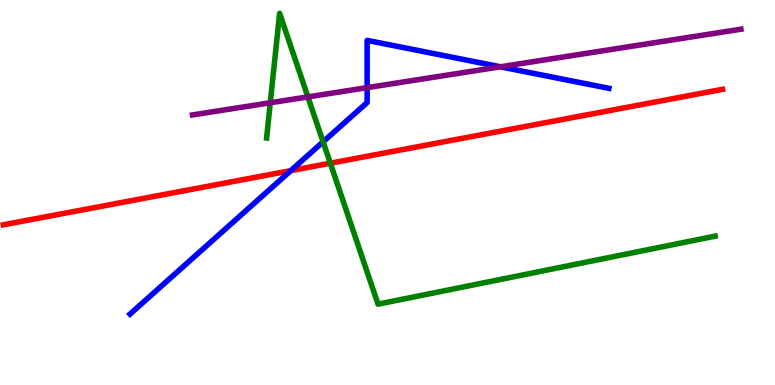[{'lines': ['blue', 'red'], 'intersections': [{'x': 3.75, 'y': 5.57}]}, {'lines': ['green', 'red'], 'intersections': [{'x': 4.26, 'y': 5.76}]}, {'lines': ['purple', 'red'], 'intersections': []}, {'lines': ['blue', 'green'], 'intersections': [{'x': 4.17, 'y': 6.32}]}, {'lines': ['blue', 'purple'], 'intersections': [{'x': 4.74, 'y': 7.72}, {'x': 6.46, 'y': 8.26}]}, {'lines': ['green', 'purple'], 'intersections': [{'x': 3.49, 'y': 7.33}, {'x': 3.97, 'y': 7.48}]}]